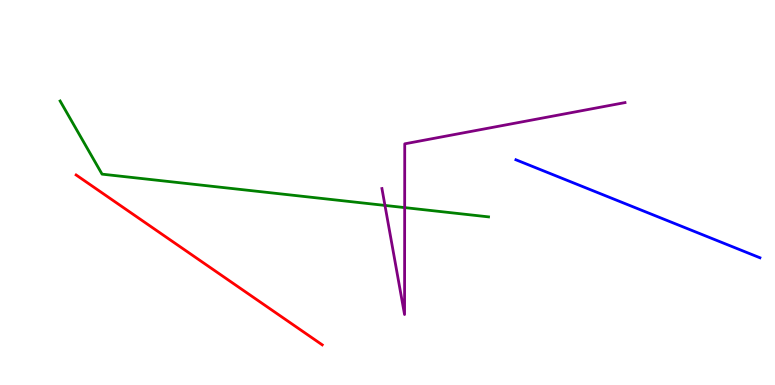[{'lines': ['blue', 'red'], 'intersections': []}, {'lines': ['green', 'red'], 'intersections': []}, {'lines': ['purple', 'red'], 'intersections': []}, {'lines': ['blue', 'green'], 'intersections': []}, {'lines': ['blue', 'purple'], 'intersections': []}, {'lines': ['green', 'purple'], 'intersections': [{'x': 4.97, 'y': 4.66}, {'x': 5.22, 'y': 4.61}]}]